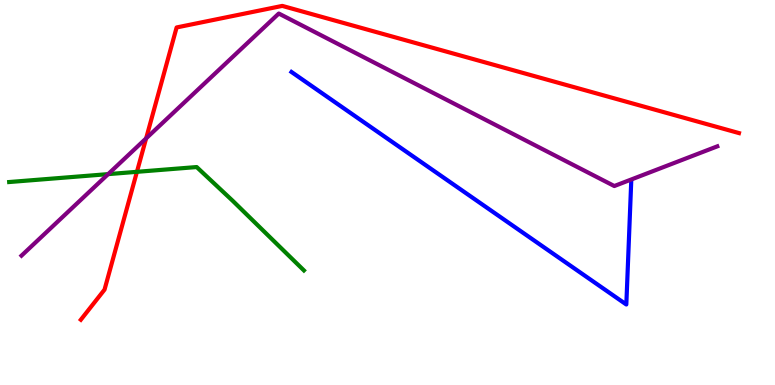[{'lines': ['blue', 'red'], 'intersections': []}, {'lines': ['green', 'red'], 'intersections': [{'x': 1.77, 'y': 5.54}]}, {'lines': ['purple', 'red'], 'intersections': [{'x': 1.89, 'y': 6.41}]}, {'lines': ['blue', 'green'], 'intersections': []}, {'lines': ['blue', 'purple'], 'intersections': []}, {'lines': ['green', 'purple'], 'intersections': [{'x': 1.4, 'y': 5.48}]}]